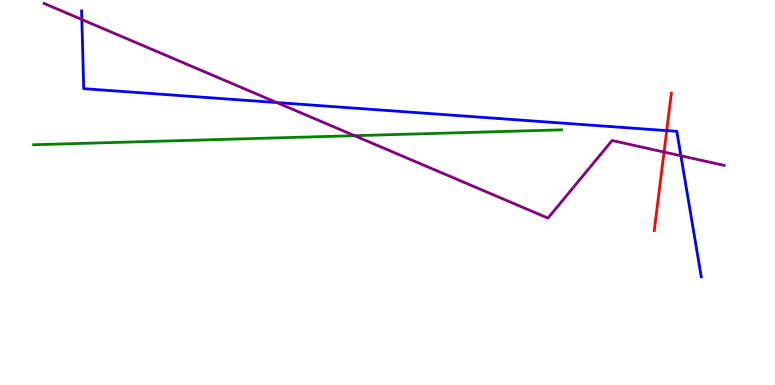[{'lines': ['blue', 'red'], 'intersections': [{'x': 8.6, 'y': 6.61}]}, {'lines': ['green', 'red'], 'intersections': []}, {'lines': ['purple', 'red'], 'intersections': [{'x': 8.57, 'y': 6.05}]}, {'lines': ['blue', 'green'], 'intersections': []}, {'lines': ['blue', 'purple'], 'intersections': [{'x': 1.06, 'y': 9.49}, {'x': 3.57, 'y': 7.34}, {'x': 8.79, 'y': 5.95}]}, {'lines': ['green', 'purple'], 'intersections': [{'x': 4.57, 'y': 6.48}]}]